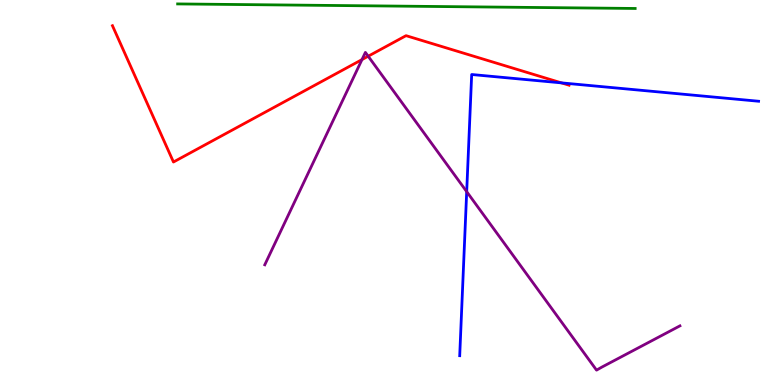[{'lines': ['blue', 'red'], 'intersections': [{'x': 7.24, 'y': 7.85}]}, {'lines': ['green', 'red'], 'intersections': []}, {'lines': ['purple', 'red'], 'intersections': [{'x': 4.67, 'y': 8.45}, {'x': 4.75, 'y': 8.54}]}, {'lines': ['blue', 'green'], 'intersections': []}, {'lines': ['blue', 'purple'], 'intersections': [{'x': 6.02, 'y': 5.02}]}, {'lines': ['green', 'purple'], 'intersections': []}]